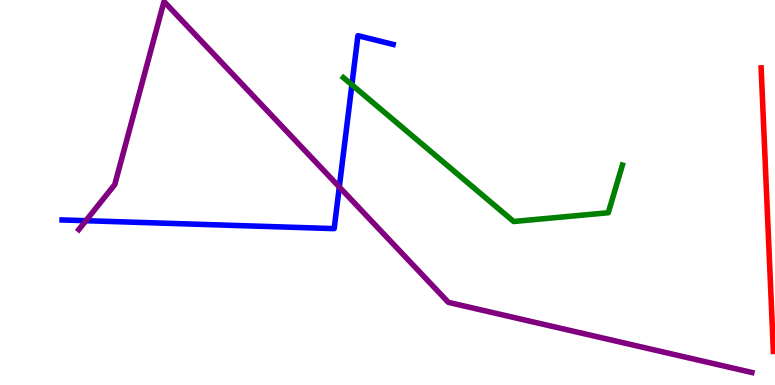[{'lines': ['blue', 'red'], 'intersections': []}, {'lines': ['green', 'red'], 'intersections': []}, {'lines': ['purple', 'red'], 'intersections': []}, {'lines': ['blue', 'green'], 'intersections': [{'x': 4.54, 'y': 7.8}]}, {'lines': ['blue', 'purple'], 'intersections': [{'x': 1.11, 'y': 4.27}, {'x': 4.38, 'y': 5.14}]}, {'lines': ['green', 'purple'], 'intersections': []}]